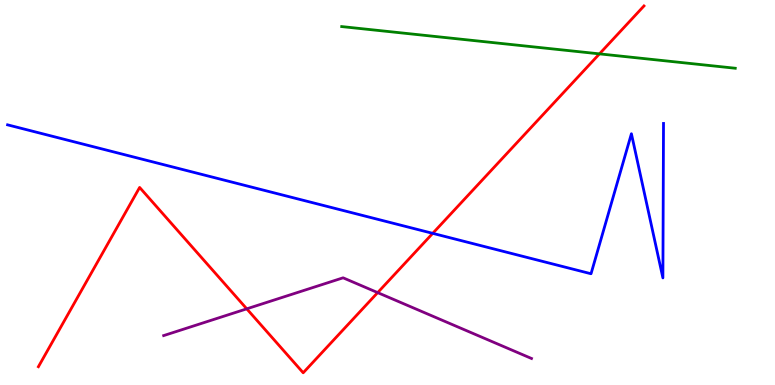[{'lines': ['blue', 'red'], 'intersections': [{'x': 5.58, 'y': 3.94}]}, {'lines': ['green', 'red'], 'intersections': [{'x': 7.74, 'y': 8.6}]}, {'lines': ['purple', 'red'], 'intersections': [{'x': 3.18, 'y': 1.98}, {'x': 4.87, 'y': 2.4}]}, {'lines': ['blue', 'green'], 'intersections': []}, {'lines': ['blue', 'purple'], 'intersections': []}, {'lines': ['green', 'purple'], 'intersections': []}]